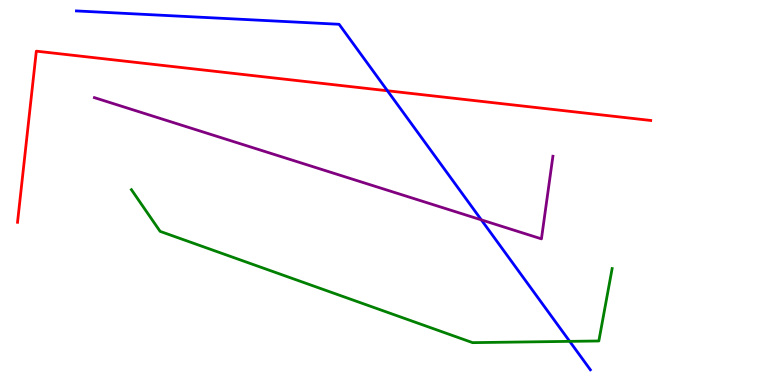[{'lines': ['blue', 'red'], 'intersections': [{'x': 5.0, 'y': 7.64}]}, {'lines': ['green', 'red'], 'intersections': []}, {'lines': ['purple', 'red'], 'intersections': []}, {'lines': ['blue', 'green'], 'intersections': [{'x': 7.35, 'y': 1.13}]}, {'lines': ['blue', 'purple'], 'intersections': [{'x': 6.21, 'y': 4.29}]}, {'lines': ['green', 'purple'], 'intersections': []}]